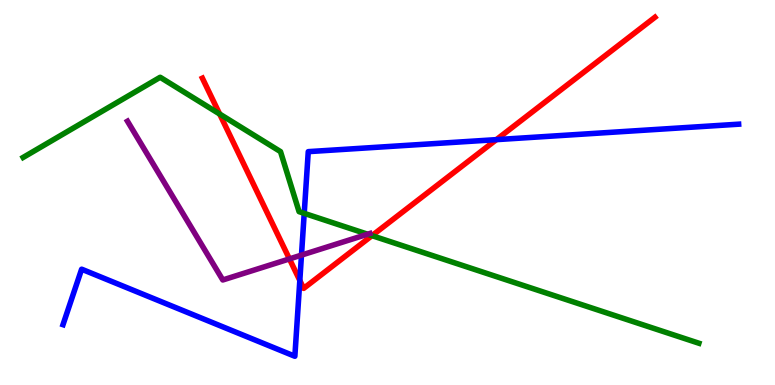[{'lines': ['blue', 'red'], 'intersections': [{'x': 3.87, 'y': 2.72}, {'x': 6.4, 'y': 6.37}]}, {'lines': ['green', 'red'], 'intersections': [{'x': 2.83, 'y': 7.04}, {'x': 4.8, 'y': 3.88}]}, {'lines': ['purple', 'red'], 'intersections': [{'x': 3.73, 'y': 3.28}]}, {'lines': ['blue', 'green'], 'intersections': [{'x': 3.93, 'y': 4.46}]}, {'lines': ['blue', 'purple'], 'intersections': [{'x': 3.89, 'y': 3.37}]}, {'lines': ['green', 'purple'], 'intersections': [{'x': 4.74, 'y': 3.92}]}]